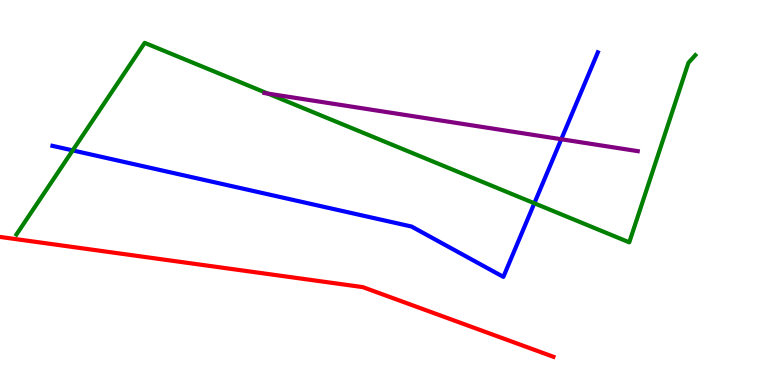[{'lines': ['blue', 'red'], 'intersections': []}, {'lines': ['green', 'red'], 'intersections': []}, {'lines': ['purple', 'red'], 'intersections': []}, {'lines': ['blue', 'green'], 'intersections': [{'x': 0.938, 'y': 6.09}, {'x': 6.89, 'y': 4.72}]}, {'lines': ['blue', 'purple'], 'intersections': [{'x': 7.24, 'y': 6.38}]}, {'lines': ['green', 'purple'], 'intersections': [{'x': 3.46, 'y': 7.57}]}]